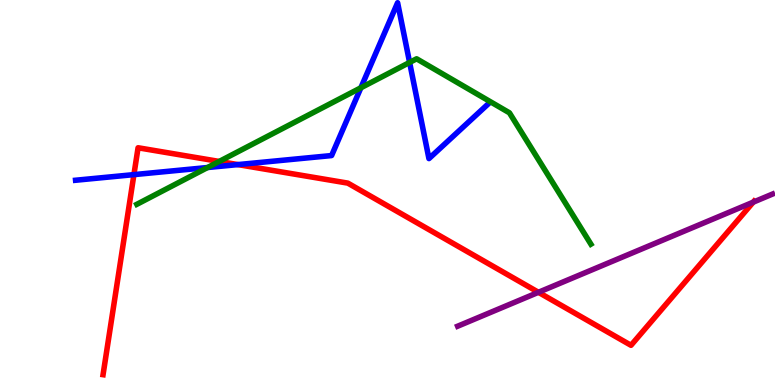[{'lines': ['blue', 'red'], 'intersections': [{'x': 1.73, 'y': 5.46}, {'x': 3.07, 'y': 5.72}]}, {'lines': ['green', 'red'], 'intersections': [{'x': 2.83, 'y': 5.81}]}, {'lines': ['purple', 'red'], 'intersections': [{'x': 6.95, 'y': 2.41}, {'x': 9.72, 'y': 4.75}]}, {'lines': ['blue', 'green'], 'intersections': [{'x': 2.68, 'y': 5.65}, {'x': 4.66, 'y': 7.72}, {'x': 5.29, 'y': 8.38}]}, {'lines': ['blue', 'purple'], 'intersections': []}, {'lines': ['green', 'purple'], 'intersections': []}]